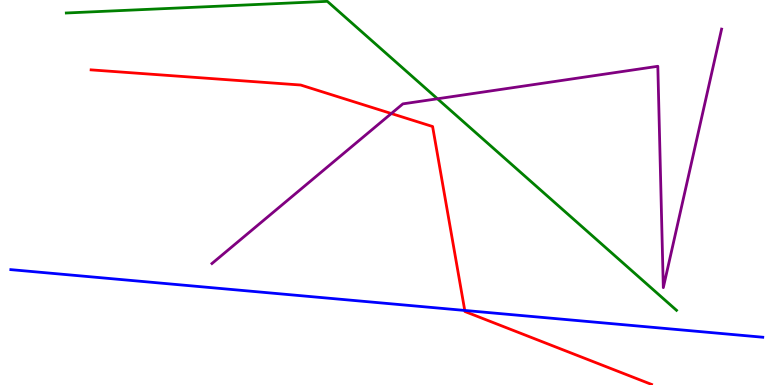[{'lines': ['blue', 'red'], 'intersections': [{'x': 6.0, 'y': 1.94}]}, {'lines': ['green', 'red'], 'intersections': []}, {'lines': ['purple', 'red'], 'intersections': [{'x': 5.05, 'y': 7.05}]}, {'lines': ['blue', 'green'], 'intersections': []}, {'lines': ['blue', 'purple'], 'intersections': []}, {'lines': ['green', 'purple'], 'intersections': [{'x': 5.64, 'y': 7.43}]}]